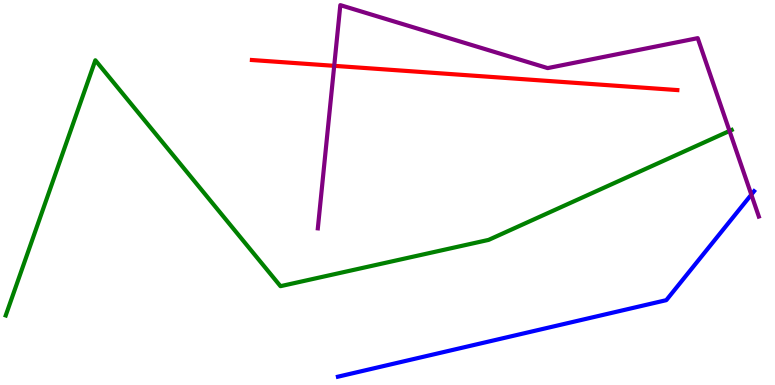[{'lines': ['blue', 'red'], 'intersections': []}, {'lines': ['green', 'red'], 'intersections': []}, {'lines': ['purple', 'red'], 'intersections': [{'x': 4.31, 'y': 8.29}]}, {'lines': ['blue', 'green'], 'intersections': []}, {'lines': ['blue', 'purple'], 'intersections': [{'x': 9.69, 'y': 4.94}]}, {'lines': ['green', 'purple'], 'intersections': [{'x': 9.41, 'y': 6.6}]}]